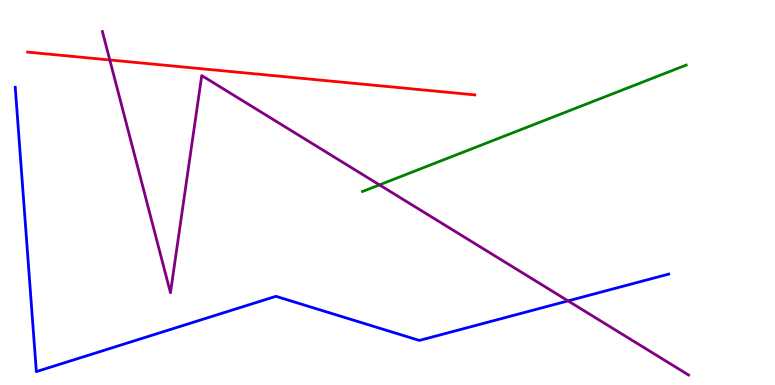[{'lines': ['blue', 'red'], 'intersections': []}, {'lines': ['green', 'red'], 'intersections': []}, {'lines': ['purple', 'red'], 'intersections': [{'x': 1.42, 'y': 8.44}]}, {'lines': ['blue', 'green'], 'intersections': []}, {'lines': ['blue', 'purple'], 'intersections': [{'x': 7.33, 'y': 2.18}]}, {'lines': ['green', 'purple'], 'intersections': [{'x': 4.9, 'y': 5.2}]}]